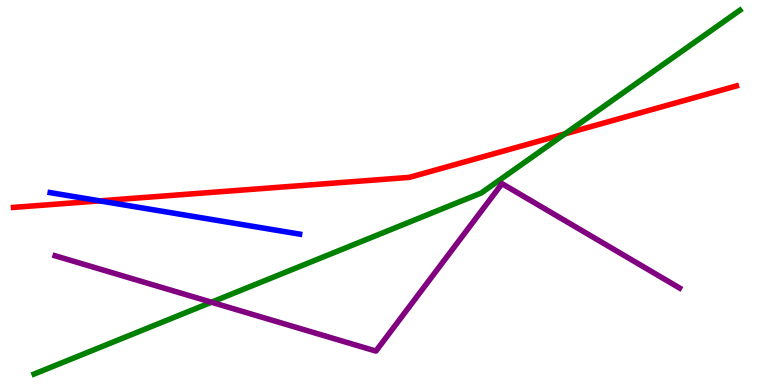[{'lines': ['blue', 'red'], 'intersections': [{'x': 1.29, 'y': 4.78}]}, {'lines': ['green', 'red'], 'intersections': [{'x': 7.29, 'y': 6.52}]}, {'lines': ['purple', 'red'], 'intersections': []}, {'lines': ['blue', 'green'], 'intersections': []}, {'lines': ['blue', 'purple'], 'intersections': []}, {'lines': ['green', 'purple'], 'intersections': [{'x': 2.73, 'y': 2.15}]}]